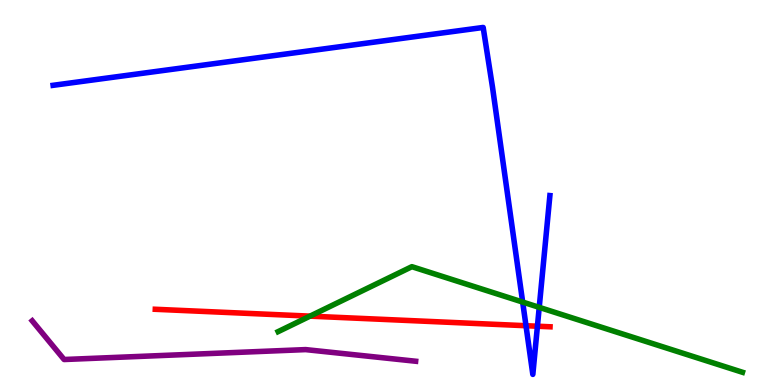[{'lines': ['blue', 'red'], 'intersections': [{'x': 6.79, 'y': 1.54}, {'x': 6.93, 'y': 1.53}]}, {'lines': ['green', 'red'], 'intersections': [{'x': 4.0, 'y': 1.79}]}, {'lines': ['purple', 'red'], 'intersections': []}, {'lines': ['blue', 'green'], 'intersections': [{'x': 6.74, 'y': 2.15}, {'x': 6.96, 'y': 2.02}]}, {'lines': ['blue', 'purple'], 'intersections': []}, {'lines': ['green', 'purple'], 'intersections': []}]